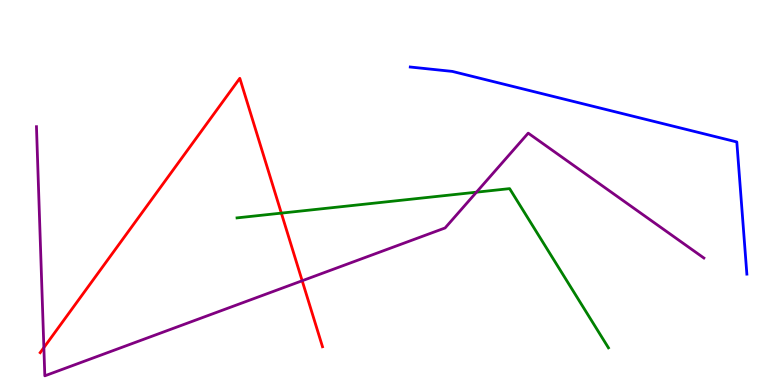[{'lines': ['blue', 'red'], 'intersections': []}, {'lines': ['green', 'red'], 'intersections': [{'x': 3.63, 'y': 4.46}]}, {'lines': ['purple', 'red'], 'intersections': [{'x': 0.566, 'y': 0.971}, {'x': 3.9, 'y': 2.71}]}, {'lines': ['blue', 'green'], 'intersections': []}, {'lines': ['blue', 'purple'], 'intersections': []}, {'lines': ['green', 'purple'], 'intersections': [{'x': 6.15, 'y': 5.01}]}]